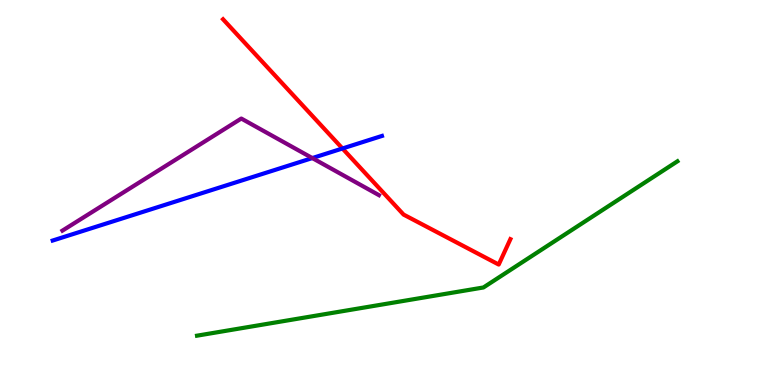[{'lines': ['blue', 'red'], 'intersections': [{'x': 4.42, 'y': 6.14}]}, {'lines': ['green', 'red'], 'intersections': []}, {'lines': ['purple', 'red'], 'intersections': []}, {'lines': ['blue', 'green'], 'intersections': []}, {'lines': ['blue', 'purple'], 'intersections': [{'x': 4.03, 'y': 5.89}]}, {'lines': ['green', 'purple'], 'intersections': []}]